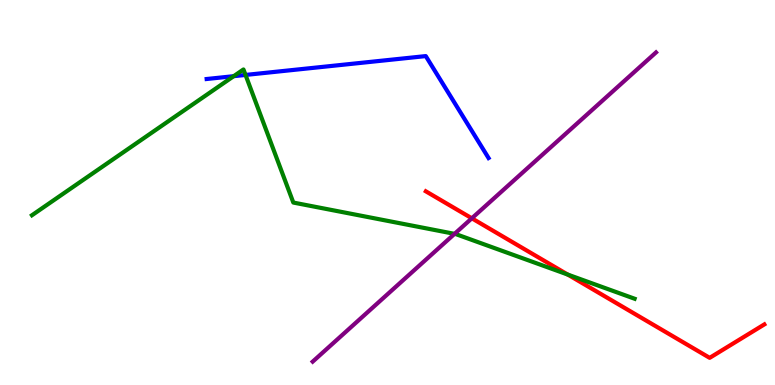[{'lines': ['blue', 'red'], 'intersections': []}, {'lines': ['green', 'red'], 'intersections': [{'x': 7.33, 'y': 2.87}]}, {'lines': ['purple', 'red'], 'intersections': [{'x': 6.09, 'y': 4.33}]}, {'lines': ['blue', 'green'], 'intersections': [{'x': 3.02, 'y': 8.02}, {'x': 3.17, 'y': 8.05}]}, {'lines': ['blue', 'purple'], 'intersections': []}, {'lines': ['green', 'purple'], 'intersections': [{'x': 5.87, 'y': 3.93}]}]